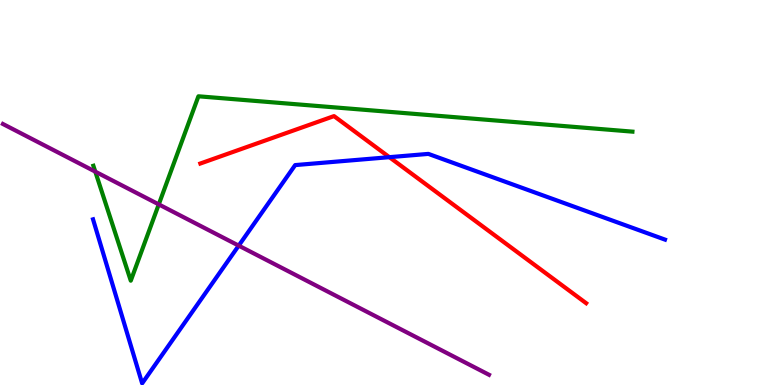[{'lines': ['blue', 'red'], 'intersections': [{'x': 5.02, 'y': 5.92}]}, {'lines': ['green', 'red'], 'intersections': []}, {'lines': ['purple', 'red'], 'intersections': []}, {'lines': ['blue', 'green'], 'intersections': []}, {'lines': ['blue', 'purple'], 'intersections': [{'x': 3.08, 'y': 3.62}]}, {'lines': ['green', 'purple'], 'intersections': [{'x': 1.23, 'y': 5.54}, {'x': 2.05, 'y': 4.69}]}]